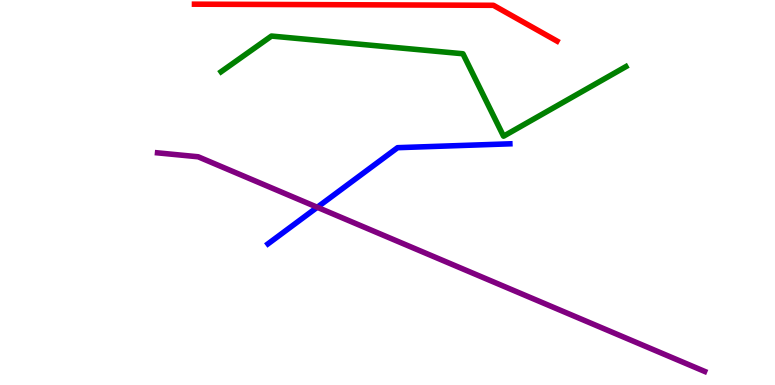[{'lines': ['blue', 'red'], 'intersections': []}, {'lines': ['green', 'red'], 'intersections': []}, {'lines': ['purple', 'red'], 'intersections': []}, {'lines': ['blue', 'green'], 'intersections': []}, {'lines': ['blue', 'purple'], 'intersections': [{'x': 4.09, 'y': 4.62}]}, {'lines': ['green', 'purple'], 'intersections': []}]